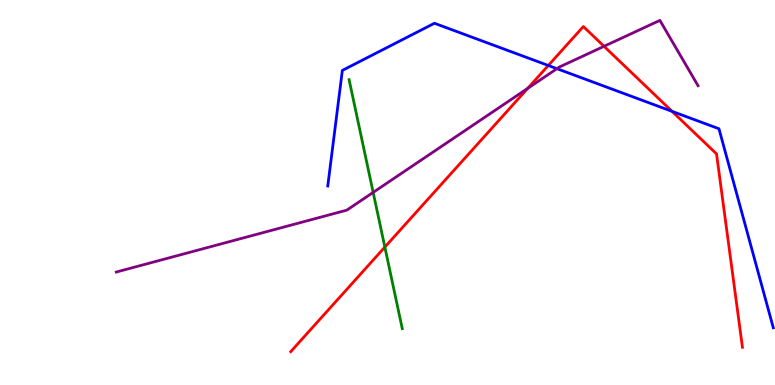[{'lines': ['blue', 'red'], 'intersections': [{'x': 7.07, 'y': 8.3}, {'x': 8.67, 'y': 7.11}]}, {'lines': ['green', 'red'], 'intersections': [{'x': 4.97, 'y': 3.58}]}, {'lines': ['purple', 'red'], 'intersections': [{'x': 6.81, 'y': 7.71}, {'x': 7.79, 'y': 8.8}]}, {'lines': ['blue', 'green'], 'intersections': []}, {'lines': ['blue', 'purple'], 'intersections': [{'x': 7.19, 'y': 8.22}]}, {'lines': ['green', 'purple'], 'intersections': [{'x': 4.82, 'y': 5.0}]}]